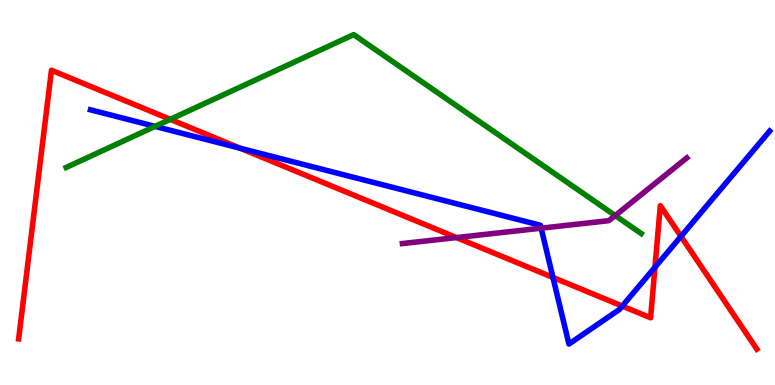[{'lines': ['blue', 'red'], 'intersections': [{'x': 3.1, 'y': 6.15}, {'x': 7.13, 'y': 2.79}, {'x': 8.03, 'y': 2.05}, {'x': 8.45, 'y': 3.06}, {'x': 8.79, 'y': 3.86}]}, {'lines': ['green', 'red'], 'intersections': [{'x': 2.2, 'y': 6.9}]}, {'lines': ['purple', 'red'], 'intersections': [{'x': 5.89, 'y': 3.83}]}, {'lines': ['blue', 'green'], 'intersections': [{'x': 2.0, 'y': 6.72}]}, {'lines': ['blue', 'purple'], 'intersections': [{'x': 6.98, 'y': 4.07}]}, {'lines': ['green', 'purple'], 'intersections': [{'x': 7.94, 'y': 4.4}]}]